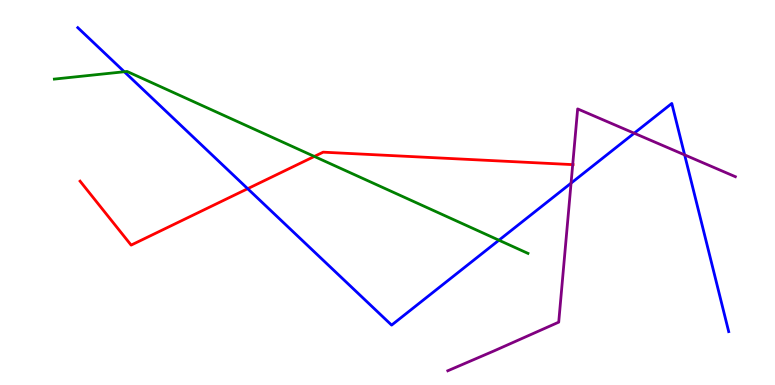[{'lines': ['blue', 'red'], 'intersections': [{'x': 3.2, 'y': 5.1}]}, {'lines': ['green', 'red'], 'intersections': [{'x': 4.06, 'y': 5.94}]}, {'lines': ['purple', 'red'], 'intersections': [{'x': 7.39, 'y': 5.72}]}, {'lines': ['blue', 'green'], 'intersections': [{'x': 1.6, 'y': 8.14}, {'x': 6.44, 'y': 3.76}]}, {'lines': ['blue', 'purple'], 'intersections': [{'x': 7.37, 'y': 5.24}, {'x': 8.18, 'y': 6.54}, {'x': 8.83, 'y': 5.98}]}, {'lines': ['green', 'purple'], 'intersections': []}]